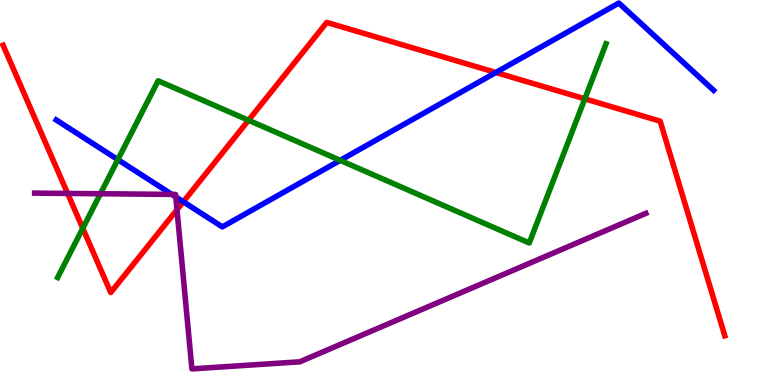[{'lines': ['blue', 'red'], 'intersections': [{'x': 2.37, 'y': 4.76}, {'x': 6.4, 'y': 8.12}]}, {'lines': ['green', 'red'], 'intersections': [{'x': 1.07, 'y': 4.07}, {'x': 3.21, 'y': 6.88}, {'x': 7.55, 'y': 7.43}]}, {'lines': ['purple', 'red'], 'intersections': [{'x': 0.872, 'y': 4.98}, {'x': 2.28, 'y': 4.55}]}, {'lines': ['blue', 'green'], 'intersections': [{'x': 1.52, 'y': 5.85}, {'x': 4.39, 'y': 5.84}]}, {'lines': ['blue', 'purple'], 'intersections': [{'x': 2.22, 'y': 4.95}, {'x': 2.27, 'y': 4.88}]}, {'lines': ['green', 'purple'], 'intersections': [{'x': 1.3, 'y': 4.97}]}]